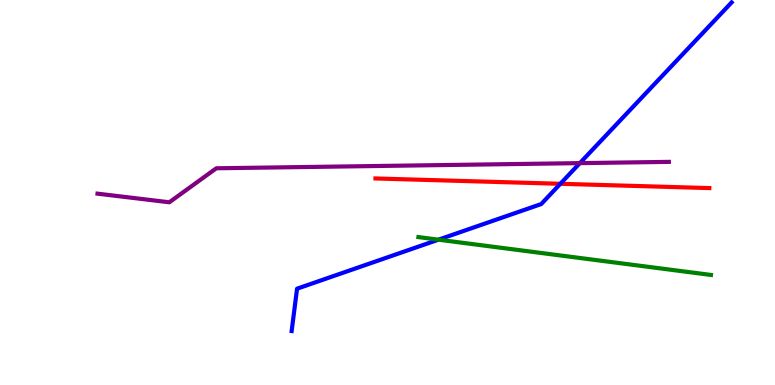[{'lines': ['blue', 'red'], 'intersections': [{'x': 7.23, 'y': 5.23}]}, {'lines': ['green', 'red'], 'intersections': []}, {'lines': ['purple', 'red'], 'intersections': []}, {'lines': ['blue', 'green'], 'intersections': [{'x': 5.66, 'y': 3.77}]}, {'lines': ['blue', 'purple'], 'intersections': [{'x': 7.48, 'y': 5.76}]}, {'lines': ['green', 'purple'], 'intersections': []}]